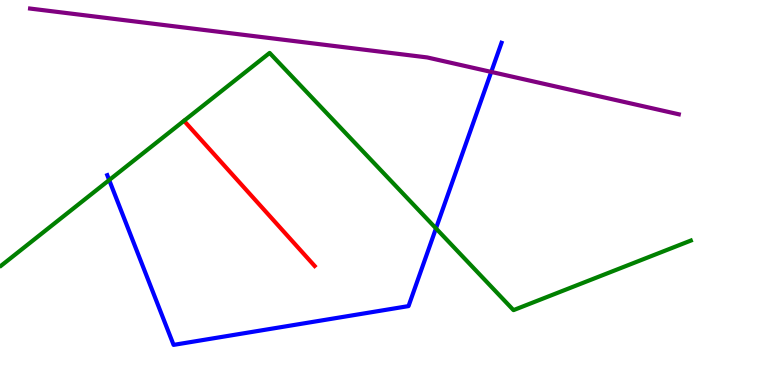[{'lines': ['blue', 'red'], 'intersections': []}, {'lines': ['green', 'red'], 'intersections': []}, {'lines': ['purple', 'red'], 'intersections': []}, {'lines': ['blue', 'green'], 'intersections': [{'x': 1.41, 'y': 5.32}, {'x': 5.63, 'y': 4.07}]}, {'lines': ['blue', 'purple'], 'intersections': [{'x': 6.34, 'y': 8.13}]}, {'lines': ['green', 'purple'], 'intersections': []}]